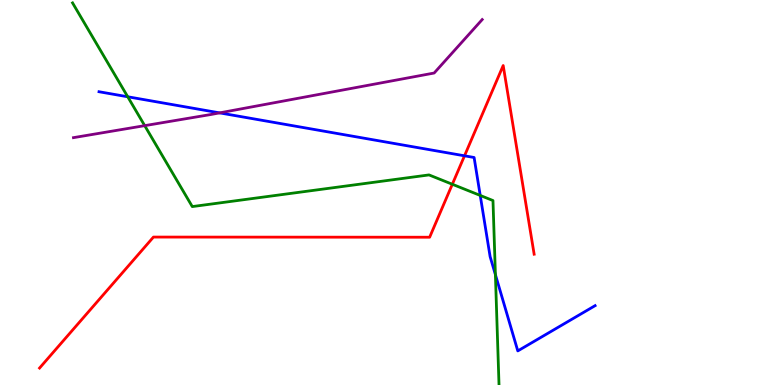[{'lines': ['blue', 'red'], 'intersections': [{'x': 5.99, 'y': 5.95}]}, {'lines': ['green', 'red'], 'intersections': [{'x': 5.84, 'y': 5.21}]}, {'lines': ['purple', 'red'], 'intersections': []}, {'lines': ['blue', 'green'], 'intersections': [{'x': 1.65, 'y': 7.49}, {'x': 6.2, 'y': 4.92}, {'x': 6.39, 'y': 2.87}]}, {'lines': ['blue', 'purple'], 'intersections': [{'x': 2.83, 'y': 7.07}]}, {'lines': ['green', 'purple'], 'intersections': [{'x': 1.87, 'y': 6.74}]}]